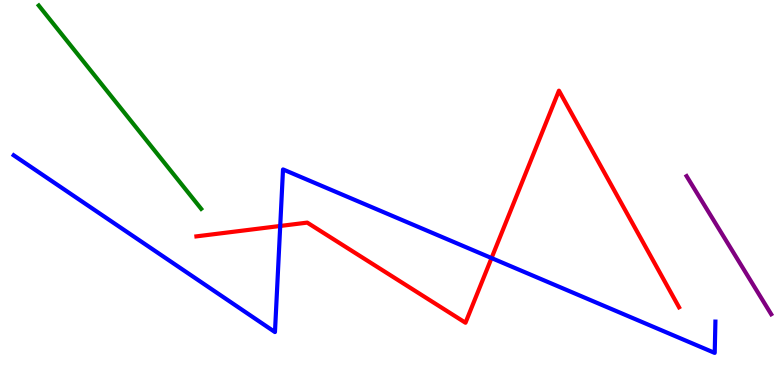[{'lines': ['blue', 'red'], 'intersections': [{'x': 3.62, 'y': 4.13}, {'x': 6.34, 'y': 3.3}]}, {'lines': ['green', 'red'], 'intersections': []}, {'lines': ['purple', 'red'], 'intersections': []}, {'lines': ['blue', 'green'], 'intersections': []}, {'lines': ['blue', 'purple'], 'intersections': []}, {'lines': ['green', 'purple'], 'intersections': []}]